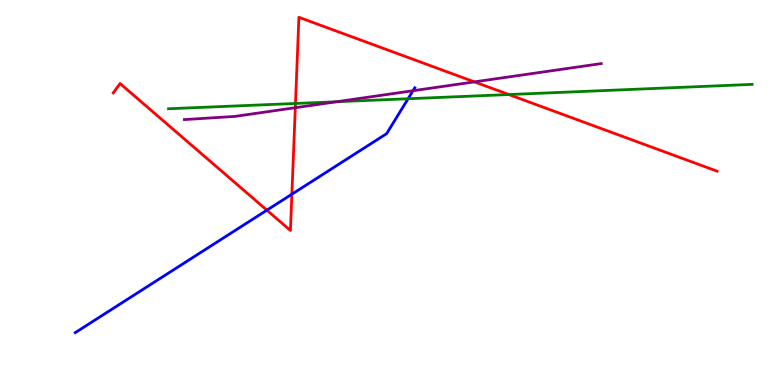[{'lines': ['blue', 'red'], 'intersections': [{'x': 3.44, 'y': 4.54}, {'x': 3.77, 'y': 4.96}]}, {'lines': ['green', 'red'], 'intersections': [{'x': 3.81, 'y': 7.31}, {'x': 6.57, 'y': 7.54}]}, {'lines': ['purple', 'red'], 'intersections': [{'x': 3.81, 'y': 7.2}, {'x': 6.12, 'y': 7.87}]}, {'lines': ['blue', 'green'], 'intersections': [{'x': 5.27, 'y': 7.43}]}, {'lines': ['blue', 'purple'], 'intersections': [{'x': 5.33, 'y': 7.64}]}, {'lines': ['green', 'purple'], 'intersections': [{'x': 4.34, 'y': 7.36}]}]